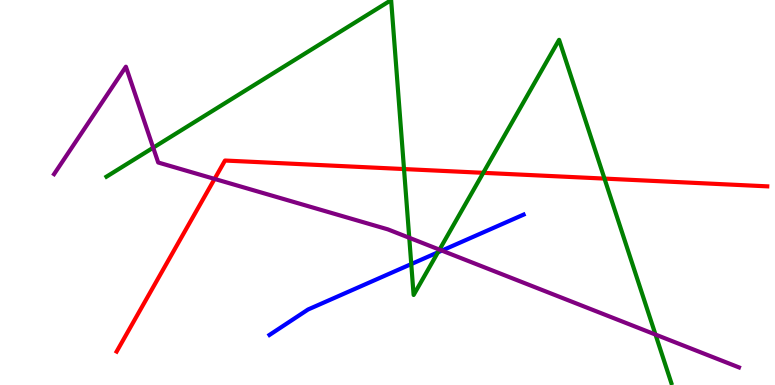[{'lines': ['blue', 'red'], 'intersections': []}, {'lines': ['green', 'red'], 'intersections': [{'x': 5.21, 'y': 5.61}, {'x': 6.24, 'y': 5.51}, {'x': 7.8, 'y': 5.36}]}, {'lines': ['purple', 'red'], 'intersections': [{'x': 2.77, 'y': 5.35}]}, {'lines': ['blue', 'green'], 'intersections': [{'x': 5.31, 'y': 3.14}, {'x': 5.65, 'y': 3.45}]}, {'lines': ['blue', 'purple'], 'intersections': [{'x': 5.7, 'y': 3.49}]}, {'lines': ['green', 'purple'], 'intersections': [{'x': 1.98, 'y': 6.16}, {'x': 5.28, 'y': 3.82}, {'x': 5.67, 'y': 3.52}, {'x': 8.46, 'y': 1.31}]}]